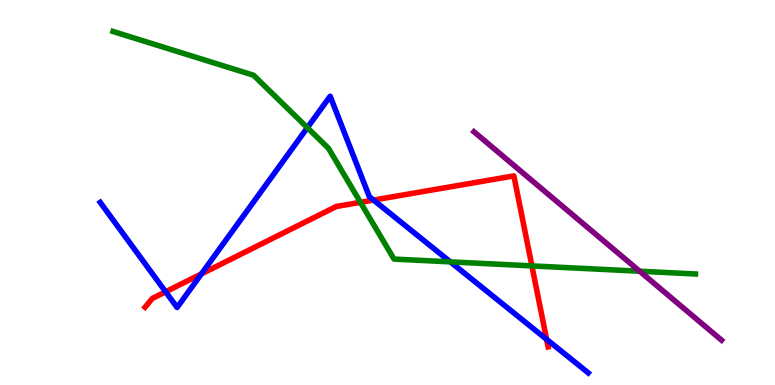[{'lines': ['blue', 'red'], 'intersections': [{'x': 2.14, 'y': 2.42}, {'x': 2.6, 'y': 2.89}, {'x': 4.82, 'y': 4.8}, {'x': 7.05, 'y': 1.19}]}, {'lines': ['green', 'red'], 'intersections': [{'x': 4.65, 'y': 4.74}, {'x': 6.86, 'y': 3.09}]}, {'lines': ['purple', 'red'], 'intersections': []}, {'lines': ['blue', 'green'], 'intersections': [{'x': 3.97, 'y': 6.68}, {'x': 5.81, 'y': 3.2}]}, {'lines': ['blue', 'purple'], 'intersections': []}, {'lines': ['green', 'purple'], 'intersections': [{'x': 8.25, 'y': 2.96}]}]